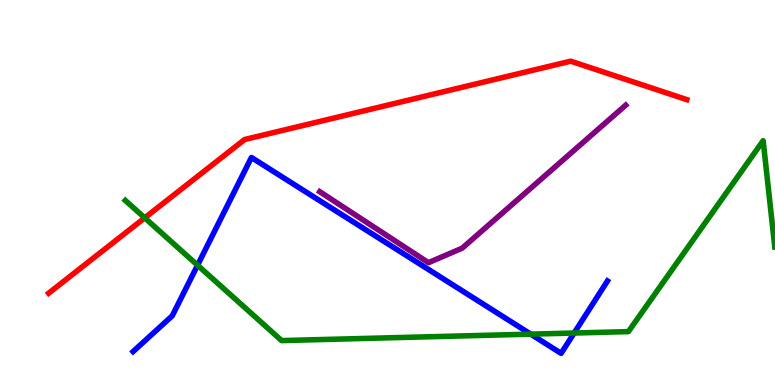[{'lines': ['blue', 'red'], 'intersections': []}, {'lines': ['green', 'red'], 'intersections': [{'x': 1.87, 'y': 4.34}]}, {'lines': ['purple', 'red'], 'intersections': []}, {'lines': ['blue', 'green'], 'intersections': [{'x': 2.55, 'y': 3.11}, {'x': 6.85, 'y': 1.32}, {'x': 7.41, 'y': 1.35}]}, {'lines': ['blue', 'purple'], 'intersections': []}, {'lines': ['green', 'purple'], 'intersections': []}]